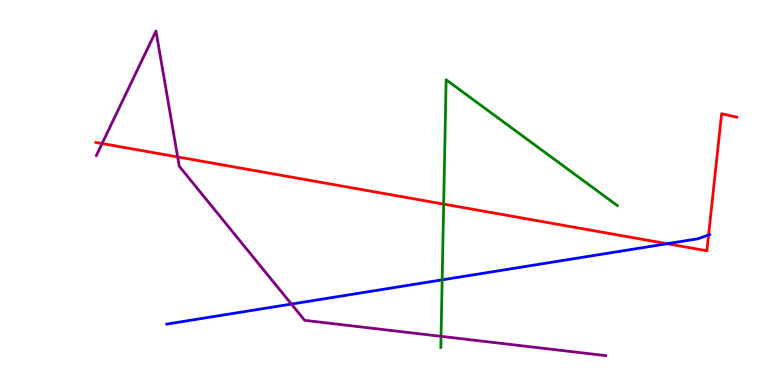[{'lines': ['blue', 'red'], 'intersections': [{'x': 8.61, 'y': 3.67}, {'x': 9.14, 'y': 3.9}]}, {'lines': ['green', 'red'], 'intersections': [{'x': 5.72, 'y': 4.7}]}, {'lines': ['purple', 'red'], 'intersections': [{'x': 1.32, 'y': 6.27}, {'x': 2.29, 'y': 5.92}]}, {'lines': ['blue', 'green'], 'intersections': [{'x': 5.71, 'y': 2.73}]}, {'lines': ['blue', 'purple'], 'intersections': [{'x': 3.76, 'y': 2.1}]}, {'lines': ['green', 'purple'], 'intersections': [{'x': 5.69, 'y': 1.26}]}]